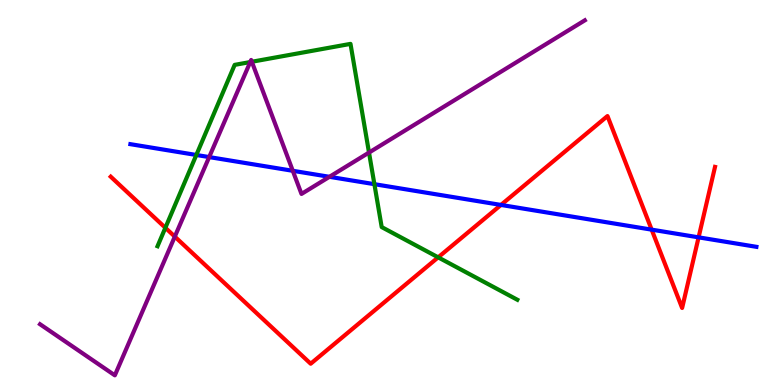[{'lines': ['blue', 'red'], 'intersections': [{'x': 6.46, 'y': 4.68}, {'x': 8.41, 'y': 4.04}, {'x': 9.01, 'y': 3.84}]}, {'lines': ['green', 'red'], 'intersections': [{'x': 2.13, 'y': 4.08}, {'x': 5.65, 'y': 3.32}]}, {'lines': ['purple', 'red'], 'intersections': [{'x': 2.26, 'y': 3.85}]}, {'lines': ['blue', 'green'], 'intersections': [{'x': 2.53, 'y': 5.97}, {'x': 4.83, 'y': 5.22}]}, {'lines': ['blue', 'purple'], 'intersections': [{'x': 2.7, 'y': 5.92}, {'x': 3.78, 'y': 5.56}, {'x': 4.25, 'y': 5.41}]}, {'lines': ['green', 'purple'], 'intersections': [{'x': 3.23, 'y': 8.39}, {'x': 3.25, 'y': 8.4}, {'x': 4.76, 'y': 6.04}]}]